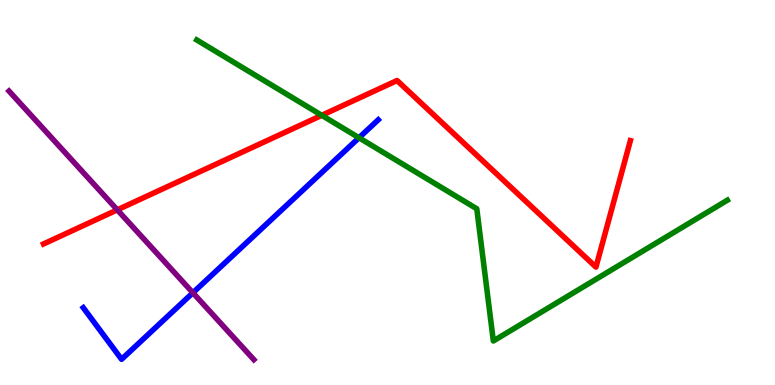[{'lines': ['blue', 'red'], 'intersections': []}, {'lines': ['green', 'red'], 'intersections': [{'x': 4.15, 'y': 7.0}]}, {'lines': ['purple', 'red'], 'intersections': [{'x': 1.51, 'y': 4.55}]}, {'lines': ['blue', 'green'], 'intersections': [{'x': 4.63, 'y': 6.42}]}, {'lines': ['blue', 'purple'], 'intersections': [{'x': 2.49, 'y': 2.4}]}, {'lines': ['green', 'purple'], 'intersections': []}]